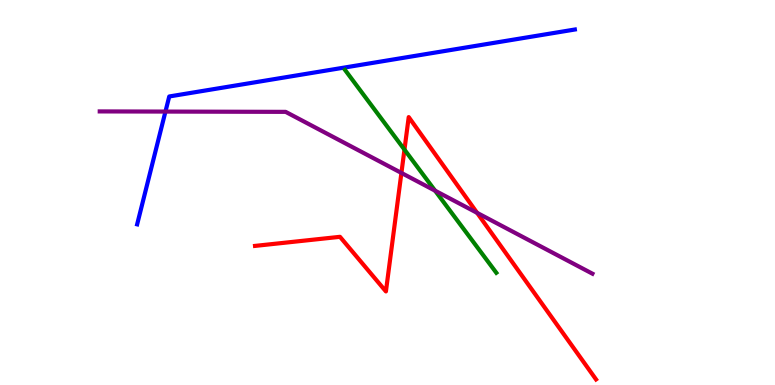[{'lines': ['blue', 'red'], 'intersections': []}, {'lines': ['green', 'red'], 'intersections': [{'x': 5.22, 'y': 6.11}]}, {'lines': ['purple', 'red'], 'intersections': [{'x': 5.18, 'y': 5.51}, {'x': 6.16, 'y': 4.47}]}, {'lines': ['blue', 'green'], 'intersections': []}, {'lines': ['blue', 'purple'], 'intersections': [{'x': 2.13, 'y': 7.1}]}, {'lines': ['green', 'purple'], 'intersections': [{'x': 5.61, 'y': 5.05}]}]